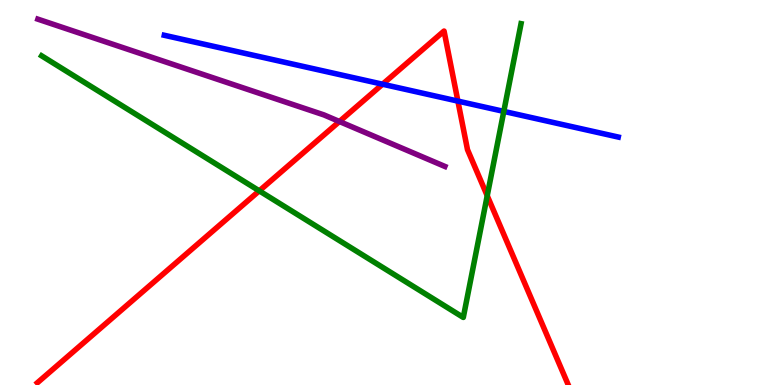[{'lines': ['blue', 'red'], 'intersections': [{'x': 4.94, 'y': 7.81}, {'x': 5.91, 'y': 7.37}]}, {'lines': ['green', 'red'], 'intersections': [{'x': 3.35, 'y': 5.04}, {'x': 6.29, 'y': 4.92}]}, {'lines': ['purple', 'red'], 'intersections': [{'x': 4.38, 'y': 6.84}]}, {'lines': ['blue', 'green'], 'intersections': [{'x': 6.5, 'y': 7.11}]}, {'lines': ['blue', 'purple'], 'intersections': []}, {'lines': ['green', 'purple'], 'intersections': []}]